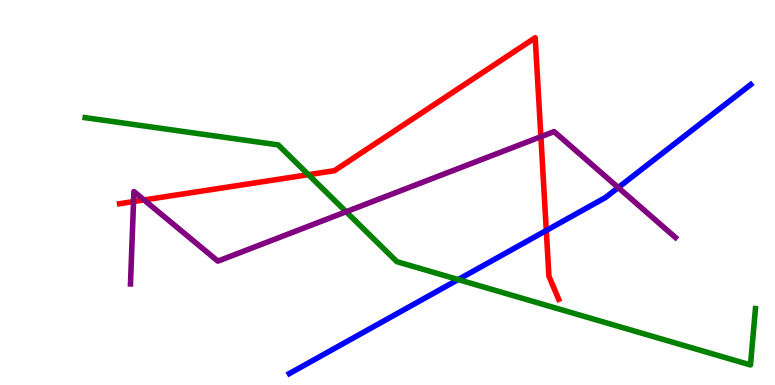[{'lines': ['blue', 'red'], 'intersections': [{'x': 7.05, 'y': 4.01}]}, {'lines': ['green', 'red'], 'intersections': [{'x': 3.98, 'y': 5.46}]}, {'lines': ['purple', 'red'], 'intersections': [{'x': 1.72, 'y': 4.76}, {'x': 1.86, 'y': 4.81}, {'x': 6.98, 'y': 6.45}]}, {'lines': ['blue', 'green'], 'intersections': [{'x': 5.91, 'y': 2.74}]}, {'lines': ['blue', 'purple'], 'intersections': [{'x': 7.98, 'y': 5.13}]}, {'lines': ['green', 'purple'], 'intersections': [{'x': 4.47, 'y': 4.5}]}]